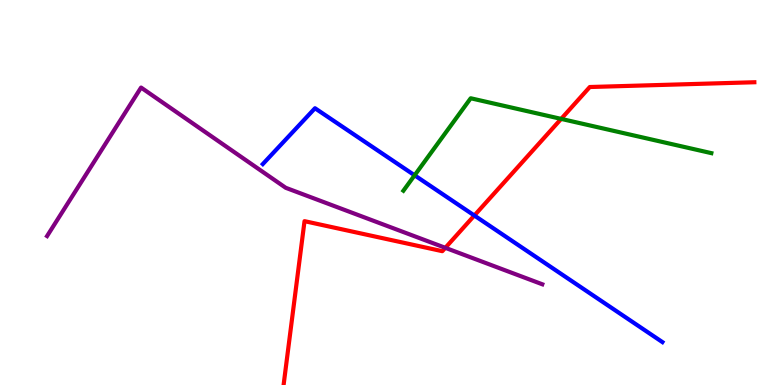[{'lines': ['blue', 'red'], 'intersections': [{'x': 6.12, 'y': 4.4}]}, {'lines': ['green', 'red'], 'intersections': [{'x': 7.24, 'y': 6.91}]}, {'lines': ['purple', 'red'], 'intersections': [{'x': 5.75, 'y': 3.56}]}, {'lines': ['blue', 'green'], 'intersections': [{'x': 5.35, 'y': 5.45}]}, {'lines': ['blue', 'purple'], 'intersections': []}, {'lines': ['green', 'purple'], 'intersections': []}]